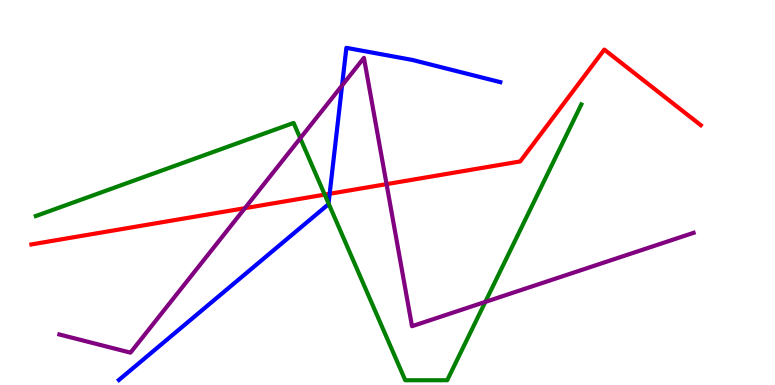[{'lines': ['blue', 'red'], 'intersections': [{'x': 4.25, 'y': 4.97}]}, {'lines': ['green', 'red'], 'intersections': [{'x': 4.19, 'y': 4.94}]}, {'lines': ['purple', 'red'], 'intersections': [{'x': 3.16, 'y': 4.59}, {'x': 4.99, 'y': 5.22}]}, {'lines': ['blue', 'green'], 'intersections': [{'x': 4.24, 'y': 4.72}]}, {'lines': ['blue', 'purple'], 'intersections': [{'x': 4.41, 'y': 7.78}]}, {'lines': ['green', 'purple'], 'intersections': [{'x': 3.87, 'y': 6.41}, {'x': 6.26, 'y': 2.16}]}]